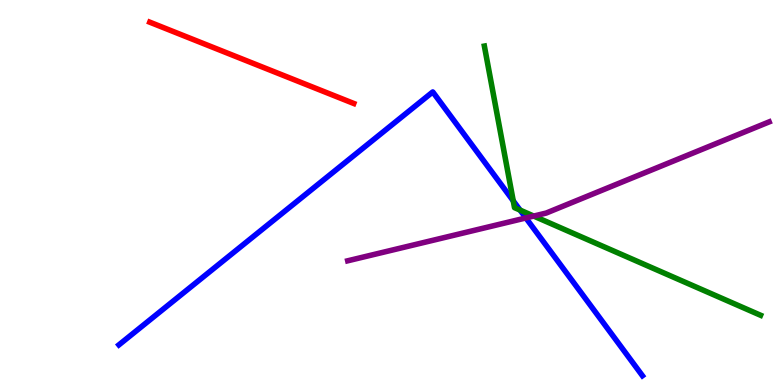[{'lines': ['blue', 'red'], 'intersections': []}, {'lines': ['green', 'red'], 'intersections': []}, {'lines': ['purple', 'red'], 'intersections': []}, {'lines': ['blue', 'green'], 'intersections': [{'x': 6.62, 'y': 4.78}, {'x': 6.71, 'y': 4.54}]}, {'lines': ['blue', 'purple'], 'intersections': [{'x': 6.79, 'y': 4.34}]}, {'lines': ['green', 'purple'], 'intersections': [{'x': 6.89, 'y': 4.39}]}]